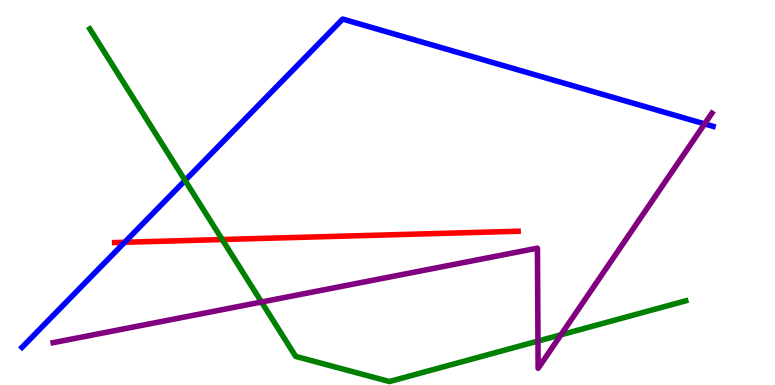[{'lines': ['blue', 'red'], 'intersections': [{'x': 1.61, 'y': 3.71}]}, {'lines': ['green', 'red'], 'intersections': [{'x': 2.87, 'y': 3.78}]}, {'lines': ['purple', 'red'], 'intersections': []}, {'lines': ['blue', 'green'], 'intersections': [{'x': 2.39, 'y': 5.31}]}, {'lines': ['blue', 'purple'], 'intersections': [{'x': 9.09, 'y': 6.78}]}, {'lines': ['green', 'purple'], 'intersections': [{'x': 3.37, 'y': 2.16}, {'x': 6.94, 'y': 1.14}, {'x': 7.24, 'y': 1.3}]}]